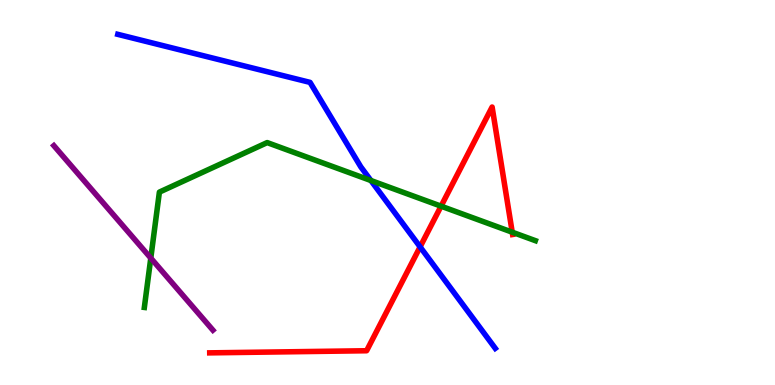[{'lines': ['blue', 'red'], 'intersections': [{'x': 5.42, 'y': 3.59}]}, {'lines': ['green', 'red'], 'intersections': [{'x': 5.69, 'y': 4.64}, {'x': 6.61, 'y': 3.97}]}, {'lines': ['purple', 'red'], 'intersections': []}, {'lines': ['blue', 'green'], 'intersections': [{'x': 4.79, 'y': 5.31}]}, {'lines': ['blue', 'purple'], 'intersections': []}, {'lines': ['green', 'purple'], 'intersections': [{'x': 1.95, 'y': 3.3}]}]